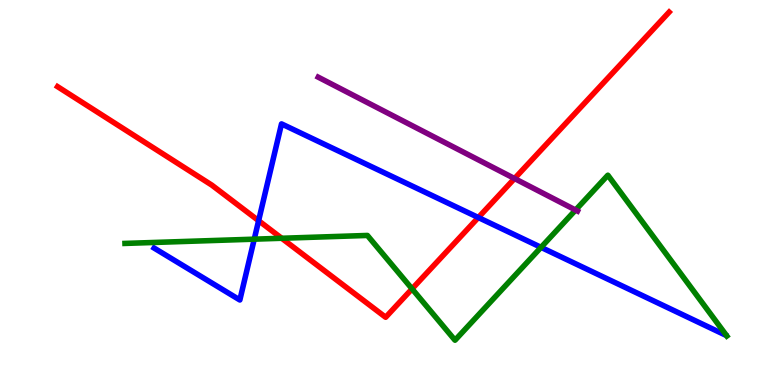[{'lines': ['blue', 'red'], 'intersections': [{'x': 3.34, 'y': 4.27}, {'x': 6.17, 'y': 4.35}]}, {'lines': ['green', 'red'], 'intersections': [{'x': 3.64, 'y': 3.81}, {'x': 5.32, 'y': 2.5}]}, {'lines': ['purple', 'red'], 'intersections': [{'x': 6.64, 'y': 5.36}]}, {'lines': ['blue', 'green'], 'intersections': [{'x': 3.28, 'y': 3.79}, {'x': 6.98, 'y': 3.58}]}, {'lines': ['blue', 'purple'], 'intersections': []}, {'lines': ['green', 'purple'], 'intersections': [{'x': 7.43, 'y': 4.54}]}]